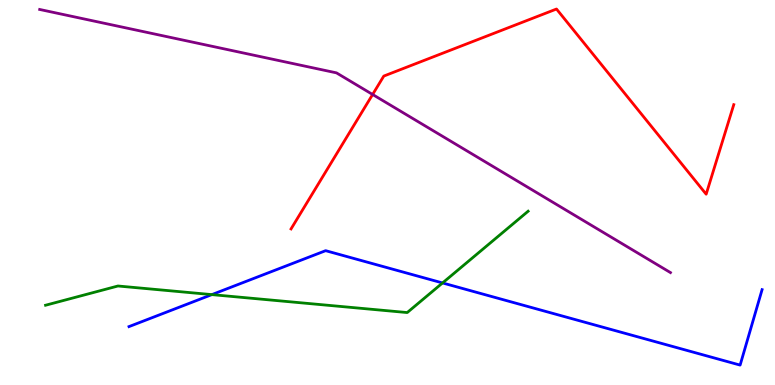[{'lines': ['blue', 'red'], 'intersections': []}, {'lines': ['green', 'red'], 'intersections': []}, {'lines': ['purple', 'red'], 'intersections': [{'x': 4.81, 'y': 7.55}]}, {'lines': ['blue', 'green'], 'intersections': [{'x': 2.73, 'y': 2.35}, {'x': 5.71, 'y': 2.65}]}, {'lines': ['blue', 'purple'], 'intersections': []}, {'lines': ['green', 'purple'], 'intersections': []}]